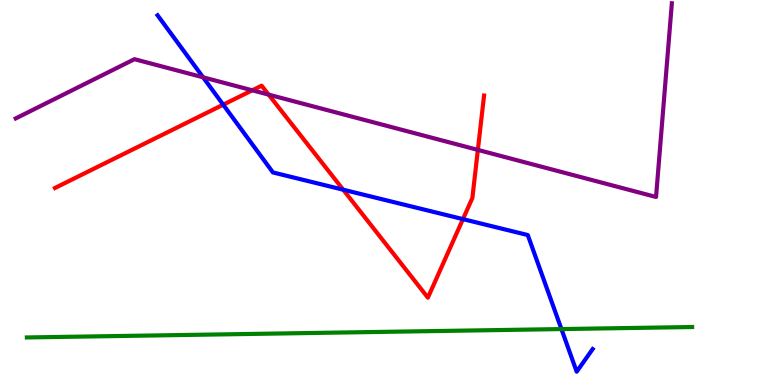[{'lines': ['blue', 'red'], 'intersections': [{'x': 2.88, 'y': 7.28}, {'x': 4.43, 'y': 5.07}, {'x': 5.97, 'y': 4.31}]}, {'lines': ['green', 'red'], 'intersections': []}, {'lines': ['purple', 'red'], 'intersections': [{'x': 3.26, 'y': 7.65}, {'x': 3.47, 'y': 7.54}, {'x': 6.17, 'y': 6.11}]}, {'lines': ['blue', 'green'], 'intersections': [{'x': 7.24, 'y': 1.45}]}, {'lines': ['blue', 'purple'], 'intersections': [{'x': 2.62, 'y': 7.99}]}, {'lines': ['green', 'purple'], 'intersections': []}]